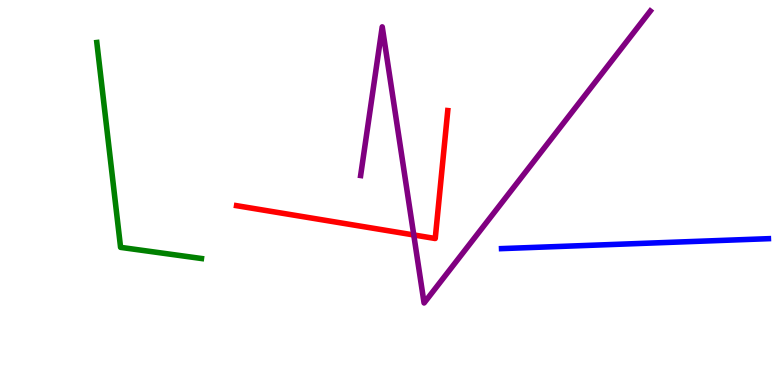[{'lines': ['blue', 'red'], 'intersections': []}, {'lines': ['green', 'red'], 'intersections': []}, {'lines': ['purple', 'red'], 'intersections': [{'x': 5.34, 'y': 3.9}]}, {'lines': ['blue', 'green'], 'intersections': []}, {'lines': ['blue', 'purple'], 'intersections': []}, {'lines': ['green', 'purple'], 'intersections': []}]